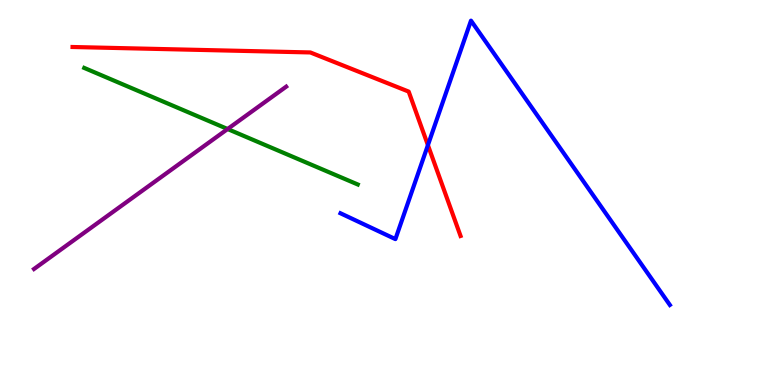[{'lines': ['blue', 'red'], 'intersections': [{'x': 5.52, 'y': 6.23}]}, {'lines': ['green', 'red'], 'intersections': []}, {'lines': ['purple', 'red'], 'intersections': []}, {'lines': ['blue', 'green'], 'intersections': []}, {'lines': ['blue', 'purple'], 'intersections': []}, {'lines': ['green', 'purple'], 'intersections': [{'x': 2.94, 'y': 6.65}]}]